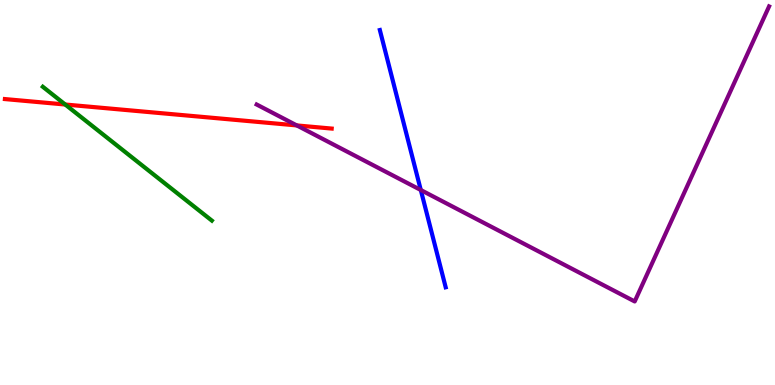[{'lines': ['blue', 'red'], 'intersections': []}, {'lines': ['green', 'red'], 'intersections': [{'x': 0.842, 'y': 7.29}]}, {'lines': ['purple', 'red'], 'intersections': [{'x': 3.83, 'y': 6.74}]}, {'lines': ['blue', 'green'], 'intersections': []}, {'lines': ['blue', 'purple'], 'intersections': [{'x': 5.43, 'y': 5.06}]}, {'lines': ['green', 'purple'], 'intersections': []}]